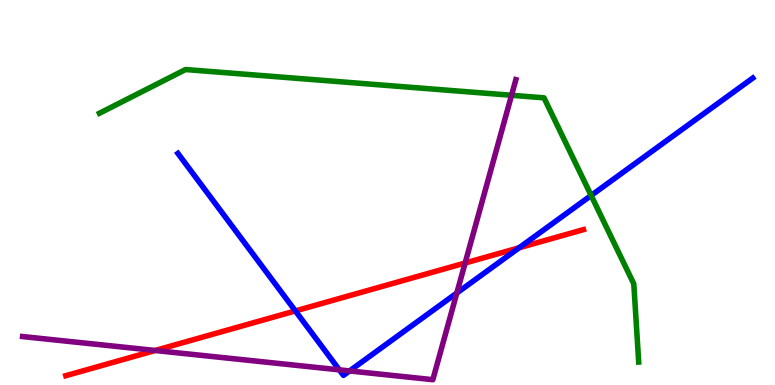[{'lines': ['blue', 'red'], 'intersections': [{'x': 3.81, 'y': 1.92}, {'x': 6.7, 'y': 3.56}]}, {'lines': ['green', 'red'], 'intersections': []}, {'lines': ['purple', 'red'], 'intersections': [{'x': 2.0, 'y': 0.896}, {'x': 6.0, 'y': 3.17}]}, {'lines': ['blue', 'green'], 'intersections': [{'x': 7.63, 'y': 4.92}]}, {'lines': ['blue', 'purple'], 'intersections': [{'x': 4.38, 'y': 0.393}, {'x': 4.51, 'y': 0.365}, {'x': 5.89, 'y': 2.39}]}, {'lines': ['green', 'purple'], 'intersections': [{'x': 6.6, 'y': 7.53}]}]